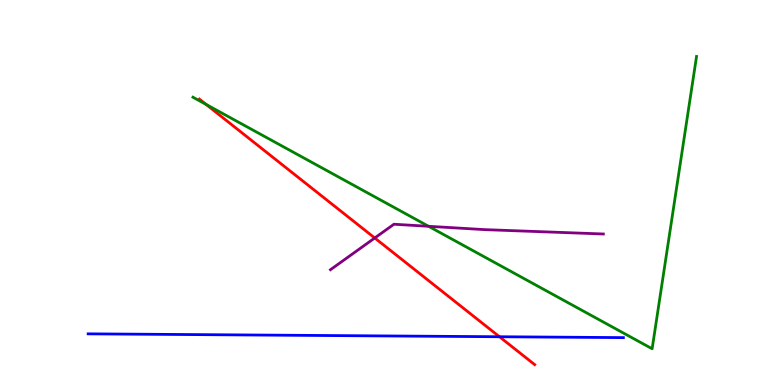[{'lines': ['blue', 'red'], 'intersections': [{'x': 6.44, 'y': 1.25}]}, {'lines': ['green', 'red'], 'intersections': [{'x': 2.66, 'y': 7.29}]}, {'lines': ['purple', 'red'], 'intersections': [{'x': 4.84, 'y': 3.82}]}, {'lines': ['blue', 'green'], 'intersections': []}, {'lines': ['blue', 'purple'], 'intersections': []}, {'lines': ['green', 'purple'], 'intersections': [{'x': 5.53, 'y': 4.12}]}]